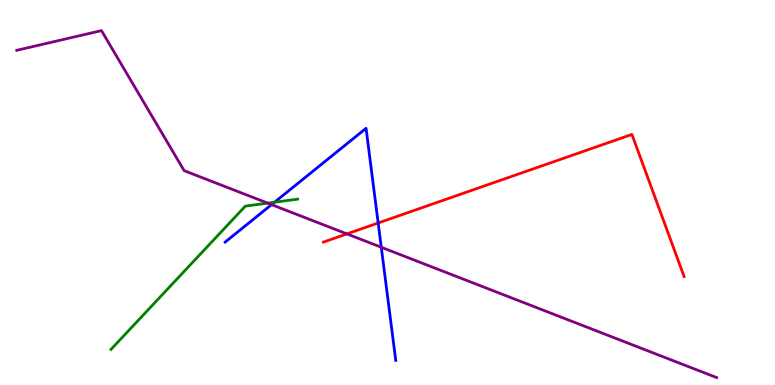[{'lines': ['blue', 'red'], 'intersections': [{'x': 4.88, 'y': 4.21}]}, {'lines': ['green', 'red'], 'intersections': []}, {'lines': ['purple', 'red'], 'intersections': [{'x': 4.48, 'y': 3.92}]}, {'lines': ['blue', 'green'], 'intersections': [{'x': 3.54, 'y': 4.75}]}, {'lines': ['blue', 'purple'], 'intersections': [{'x': 3.5, 'y': 4.69}, {'x': 4.92, 'y': 3.58}]}, {'lines': ['green', 'purple'], 'intersections': [{'x': 3.45, 'y': 4.72}]}]